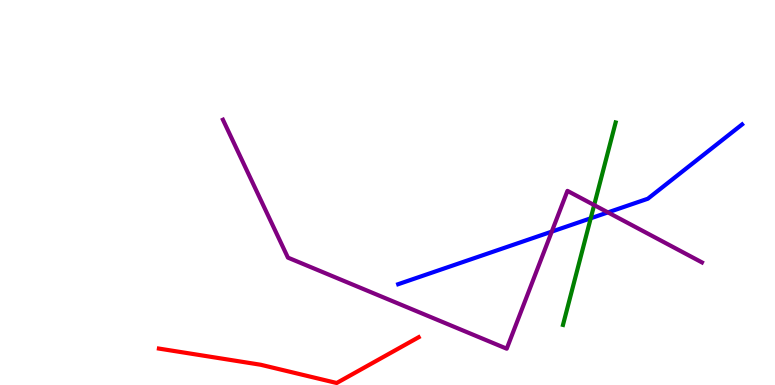[{'lines': ['blue', 'red'], 'intersections': []}, {'lines': ['green', 'red'], 'intersections': []}, {'lines': ['purple', 'red'], 'intersections': []}, {'lines': ['blue', 'green'], 'intersections': [{'x': 7.62, 'y': 4.33}]}, {'lines': ['blue', 'purple'], 'intersections': [{'x': 7.12, 'y': 3.98}, {'x': 7.84, 'y': 4.48}]}, {'lines': ['green', 'purple'], 'intersections': [{'x': 7.67, 'y': 4.67}]}]